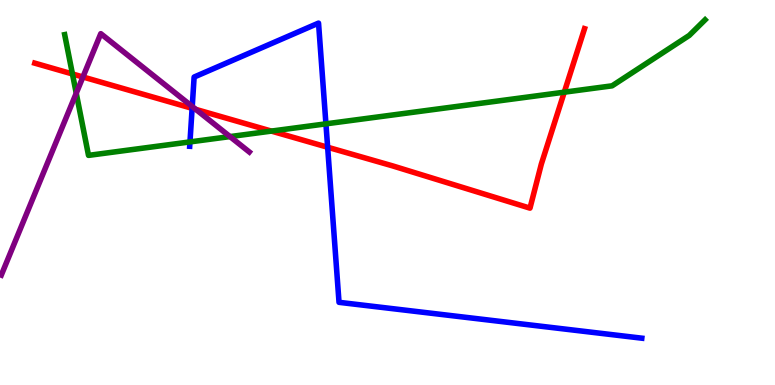[{'lines': ['blue', 'red'], 'intersections': [{'x': 2.48, 'y': 7.19}, {'x': 4.23, 'y': 6.18}]}, {'lines': ['green', 'red'], 'intersections': [{'x': 0.935, 'y': 8.08}, {'x': 3.5, 'y': 6.6}, {'x': 7.28, 'y': 7.61}]}, {'lines': ['purple', 'red'], 'intersections': [{'x': 1.07, 'y': 8.0}, {'x': 2.53, 'y': 7.16}]}, {'lines': ['blue', 'green'], 'intersections': [{'x': 2.45, 'y': 6.31}, {'x': 4.21, 'y': 6.78}]}, {'lines': ['blue', 'purple'], 'intersections': [{'x': 2.48, 'y': 7.23}]}, {'lines': ['green', 'purple'], 'intersections': [{'x': 0.984, 'y': 7.58}, {'x': 2.97, 'y': 6.45}]}]